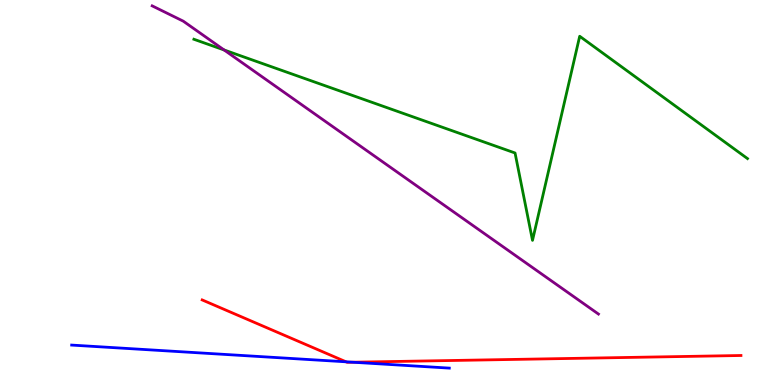[{'lines': ['blue', 'red'], 'intersections': [{'x': 4.47, 'y': 0.602}, {'x': 4.55, 'y': 0.592}]}, {'lines': ['green', 'red'], 'intersections': []}, {'lines': ['purple', 'red'], 'intersections': []}, {'lines': ['blue', 'green'], 'intersections': []}, {'lines': ['blue', 'purple'], 'intersections': []}, {'lines': ['green', 'purple'], 'intersections': [{'x': 2.89, 'y': 8.7}]}]